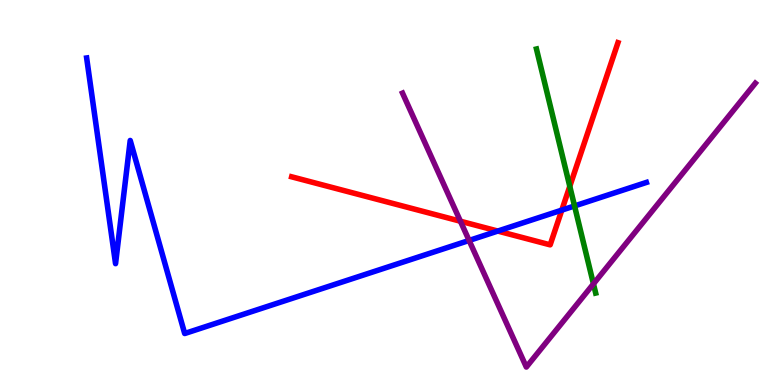[{'lines': ['blue', 'red'], 'intersections': [{'x': 6.42, 'y': 4.0}, {'x': 7.25, 'y': 4.54}]}, {'lines': ['green', 'red'], 'intersections': [{'x': 7.35, 'y': 5.16}]}, {'lines': ['purple', 'red'], 'intersections': [{'x': 5.94, 'y': 4.25}]}, {'lines': ['blue', 'green'], 'intersections': [{'x': 7.41, 'y': 4.65}]}, {'lines': ['blue', 'purple'], 'intersections': [{'x': 6.05, 'y': 3.75}]}, {'lines': ['green', 'purple'], 'intersections': [{'x': 7.66, 'y': 2.63}]}]